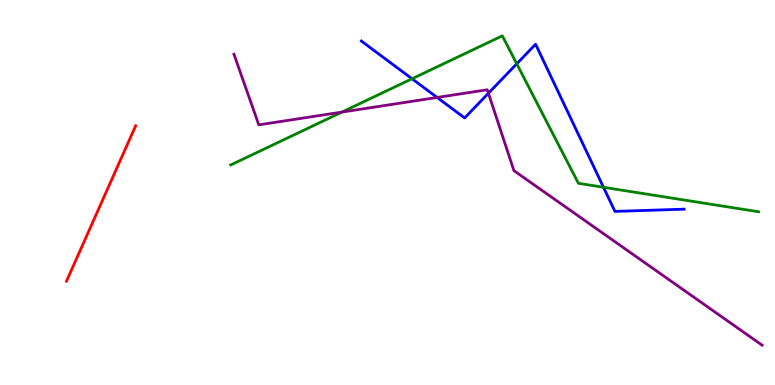[{'lines': ['blue', 'red'], 'intersections': []}, {'lines': ['green', 'red'], 'intersections': []}, {'lines': ['purple', 'red'], 'intersections': []}, {'lines': ['blue', 'green'], 'intersections': [{'x': 5.32, 'y': 7.95}, {'x': 6.67, 'y': 8.34}, {'x': 7.79, 'y': 5.14}]}, {'lines': ['blue', 'purple'], 'intersections': [{'x': 5.64, 'y': 7.47}, {'x': 6.3, 'y': 7.58}]}, {'lines': ['green', 'purple'], 'intersections': [{'x': 4.41, 'y': 7.09}]}]